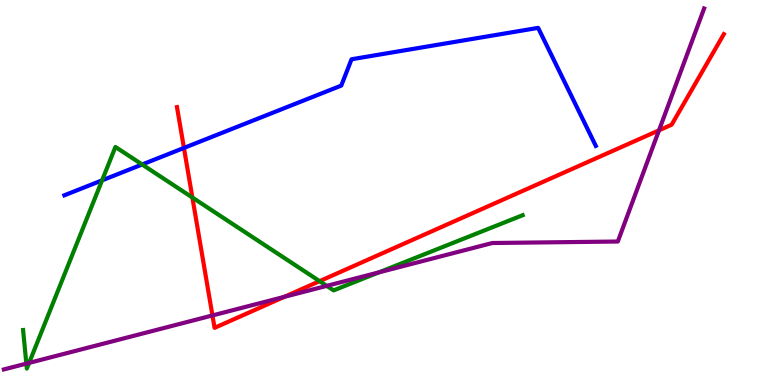[{'lines': ['blue', 'red'], 'intersections': [{'x': 2.37, 'y': 6.16}]}, {'lines': ['green', 'red'], 'intersections': [{'x': 2.48, 'y': 4.87}, {'x': 4.12, 'y': 2.7}]}, {'lines': ['purple', 'red'], 'intersections': [{'x': 2.74, 'y': 1.81}, {'x': 3.67, 'y': 2.29}, {'x': 8.5, 'y': 6.61}]}, {'lines': ['blue', 'green'], 'intersections': [{'x': 1.32, 'y': 5.32}, {'x': 1.83, 'y': 5.73}]}, {'lines': ['blue', 'purple'], 'intersections': []}, {'lines': ['green', 'purple'], 'intersections': [{'x': 0.34, 'y': 0.555}, {'x': 0.376, 'y': 0.574}, {'x': 4.22, 'y': 2.57}, {'x': 4.89, 'y': 2.93}]}]